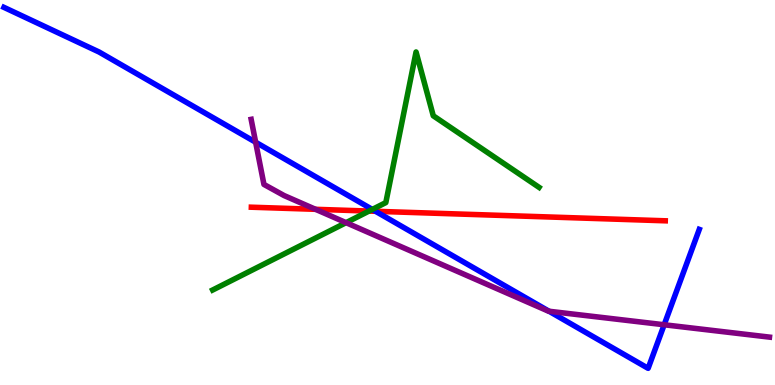[{'lines': ['blue', 'red'], 'intersections': [{'x': 4.85, 'y': 4.51}]}, {'lines': ['green', 'red'], 'intersections': [{'x': 4.76, 'y': 4.52}]}, {'lines': ['purple', 'red'], 'intersections': [{'x': 4.07, 'y': 4.56}]}, {'lines': ['blue', 'green'], 'intersections': [{'x': 4.8, 'y': 4.56}]}, {'lines': ['blue', 'purple'], 'intersections': [{'x': 3.3, 'y': 6.31}, {'x': 7.08, 'y': 1.92}, {'x': 8.57, 'y': 1.56}]}, {'lines': ['green', 'purple'], 'intersections': [{'x': 4.47, 'y': 4.22}]}]